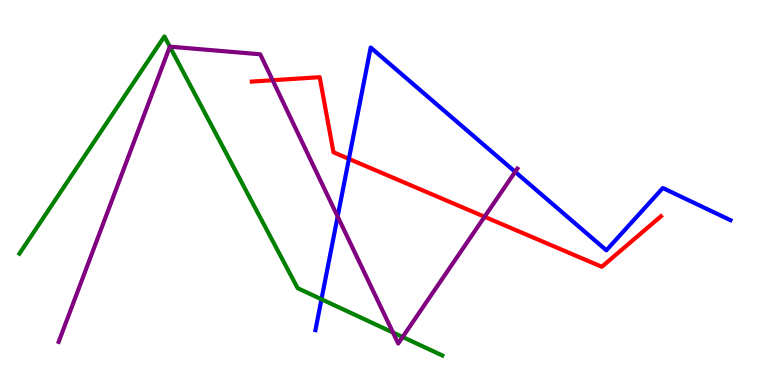[{'lines': ['blue', 'red'], 'intersections': [{'x': 4.5, 'y': 5.87}]}, {'lines': ['green', 'red'], 'intersections': []}, {'lines': ['purple', 'red'], 'intersections': [{'x': 3.52, 'y': 7.92}, {'x': 6.25, 'y': 4.37}]}, {'lines': ['blue', 'green'], 'intersections': [{'x': 4.15, 'y': 2.23}]}, {'lines': ['blue', 'purple'], 'intersections': [{'x': 4.36, 'y': 4.38}, {'x': 6.65, 'y': 5.54}]}, {'lines': ['green', 'purple'], 'intersections': [{'x': 2.19, 'y': 8.79}, {'x': 5.07, 'y': 1.36}, {'x': 5.2, 'y': 1.25}]}]